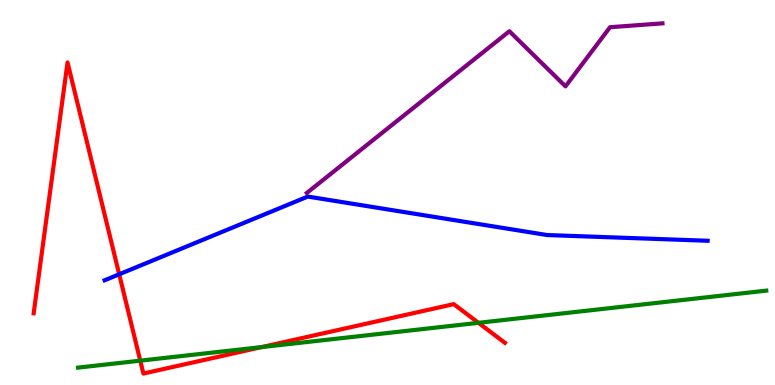[{'lines': ['blue', 'red'], 'intersections': [{'x': 1.54, 'y': 2.88}]}, {'lines': ['green', 'red'], 'intersections': [{'x': 1.81, 'y': 0.632}, {'x': 3.38, 'y': 0.985}, {'x': 6.17, 'y': 1.61}]}, {'lines': ['purple', 'red'], 'intersections': []}, {'lines': ['blue', 'green'], 'intersections': []}, {'lines': ['blue', 'purple'], 'intersections': []}, {'lines': ['green', 'purple'], 'intersections': []}]